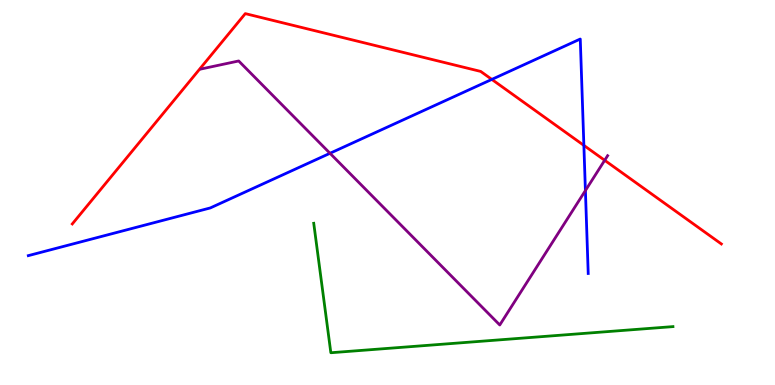[{'lines': ['blue', 'red'], 'intersections': [{'x': 6.35, 'y': 7.94}, {'x': 7.53, 'y': 6.22}]}, {'lines': ['green', 'red'], 'intersections': []}, {'lines': ['purple', 'red'], 'intersections': [{'x': 7.8, 'y': 5.84}]}, {'lines': ['blue', 'green'], 'intersections': []}, {'lines': ['blue', 'purple'], 'intersections': [{'x': 4.26, 'y': 6.02}, {'x': 7.55, 'y': 5.05}]}, {'lines': ['green', 'purple'], 'intersections': []}]